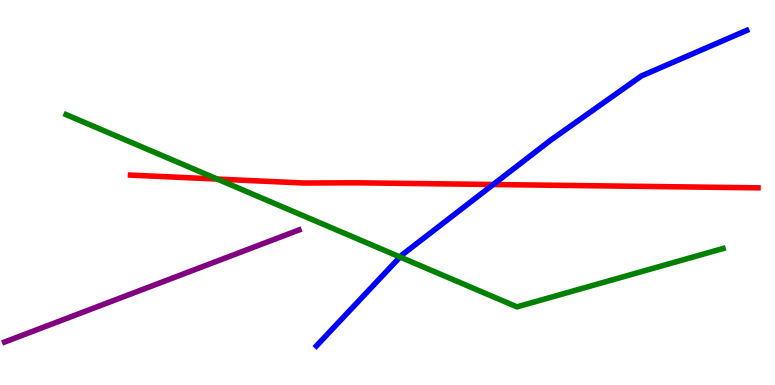[{'lines': ['blue', 'red'], 'intersections': [{'x': 6.36, 'y': 5.21}]}, {'lines': ['green', 'red'], 'intersections': [{'x': 2.8, 'y': 5.35}]}, {'lines': ['purple', 'red'], 'intersections': []}, {'lines': ['blue', 'green'], 'intersections': [{'x': 5.16, 'y': 3.32}]}, {'lines': ['blue', 'purple'], 'intersections': []}, {'lines': ['green', 'purple'], 'intersections': []}]